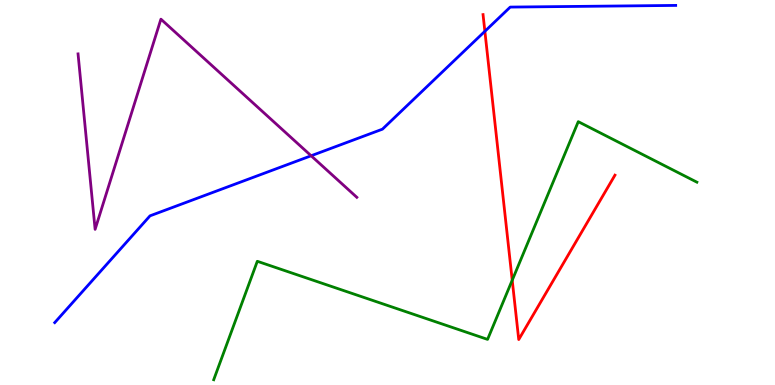[{'lines': ['blue', 'red'], 'intersections': [{'x': 6.26, 'y': 9.19}]}, {'lines': ['green', 'red'], 'intersections': [{'x': 6.61, 'y': 2.72}]}, {'lines': ['purple', 'red'], 'intersections': []}, {'lines': ['blue', 'green'], 'intersections': []}, {'lines': ['blue', 'purple'], 'intersections': [{'x': 4.01, 'y': 5.95}]}, {'lines': ['green', 'purple'], 'intersections': []}]